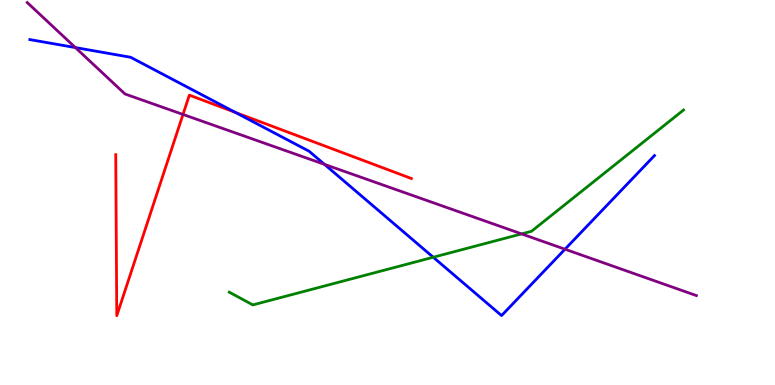[{'lines': ['blue', 'red'], 'intersections': [{'x': 3.04, 'y': 7.08}]}, {'lines': ['green', 'red'], 'intersections': []}, {'lines': ['purple', 'red'], 'intersections': [{'x': 2.36, 'y': 7.03}]}, {'lines': ['blue', 'green'], 'intersections': [{'x': 5.59, 'y': 3.32}]}, {'lines': ['blue', 'purple'], 'intersections': [{'x': 0.973, 'y': 8.76}, {'x': 4.19, 'y': 5.73}, {'x': 7.29, 'y': 3.53}]}, {'lines': ['green', 'purple'], 'intersections': [{'x': 6.73, 'y': 3.92}]}]